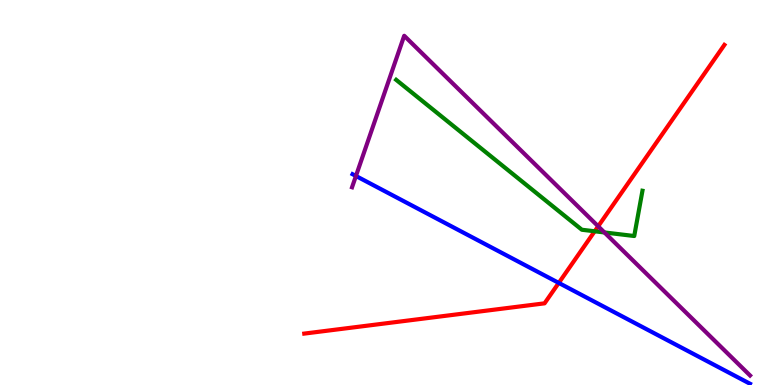[{'lines': ['blue', 'red'], 'intersections': [{'x': 7.21, 'y': 2.65}]}, {'lines': ['green', 'red'], 'intersections': [{'x': 7.67, 'y': 3.99}]}, {'lines': ['purple', 'red'], 'intersections': [{'x': 7.72, 'y': 4.12}]}, {'lines': ['blue', 'green'], 'intersections': []}, {'lines': ['blue', 'purple'], 'intersections': [{'x': 4.59, 'y': 5.43}]}, {'lines': ['green', 'purple'], 'intersections': [{'x': 7.8, 'y': 3.96}]}]